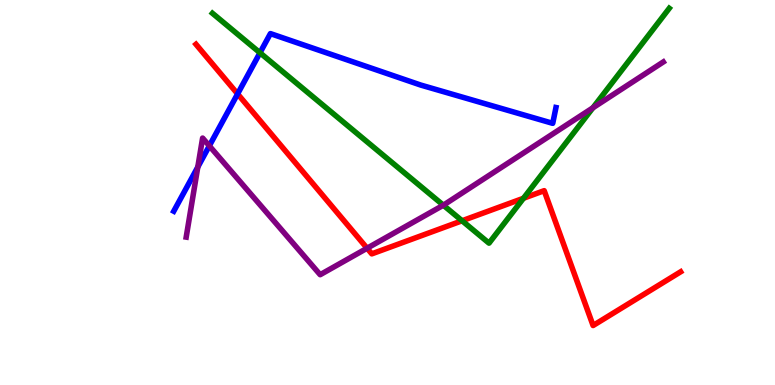[{'lines': ['blue', 'red'], 'intersections': [{'x': 3.07, 'y': 7.56}]}, {'lines': ['green', 'red'], 'intersections': [{'x': 5.96, 'y': 4.27}, {'x': 6.75, 'y': 4.85}]}, {'lines': ['purple', 'red'], 'intersections': [{'x': 4.74, 'y': 3.55}]}, {'lines': ['blue', 'green'], 'intersections': [{'x': 3.35, 'y': 8.63}]}, {'lines': ['blue', 'purple'], 'intersections': [{'x': 2.55, 'y': 5.66}, {'x': 2.7, 'y': 6.21}]}, {'lines': ['green', 'purple'], 'intersections': [{'x': 5.72, 'y': 4.67}, {'x': 7.65, 'y': 7.2}]}]